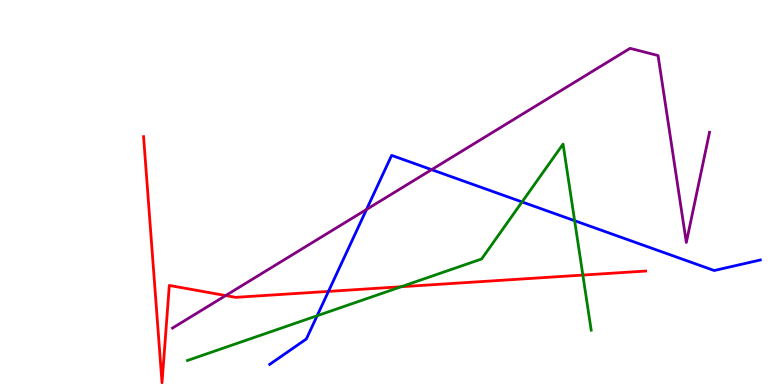[{'lines': ['blue', 'red'], 'intersections': [{'x': 4.24, 'y': 2.43}]}, {'lines': ['green', 'red'], 'intersections': [{'x': 5.18, 'y': 2.55}, {'x': 7.52, 'y': 2.86}]}, {'lines': ['purple', 'red'], 'intersections': [{'x': 2.91, 'y': 2.32}]}, {'lines': ['blue', 'green'], 'intersections': [{'x': 4.09, 'y': 1.8}, {'x': 6.74, 'y': 4.75}, {'x': 7.41, 'y': 4.27}]}, {'lines': ['blue', 'purple'], 'intersections': [{'x': 4.73, 'y': 4.56}, {'x': 5.57, 'y': 5.59}]}, {'lines': ['green', 'purple'], 'intersections': []}]